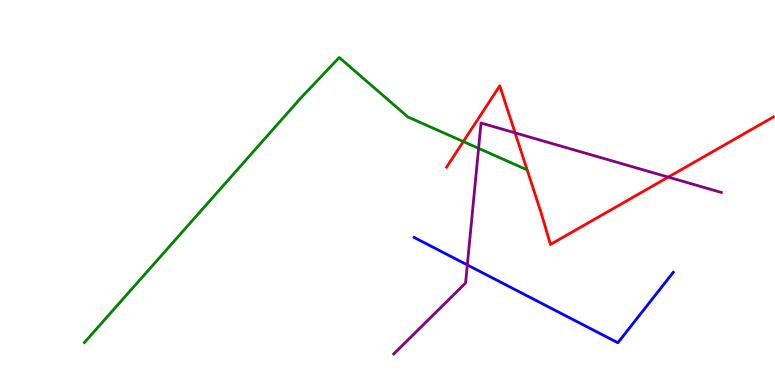[{'lines': ['blue', 'red'], 'intersections': []}, {'lines': ['green', 'red'], 'intersections': [{'x': 5.98, 'y': 6.32}]}, {'lines': ['purple', 'red'], 'intersections': [{'x': 6.65, 'y': 6.55}, {'x': 8.62, 'y': 5.4}]}, {'lines': ['blue', 'green'], 'intersections': []}, {'lines': ['blue', 'purple'], 'intersections': [{'x': 6.03, 'y': 3.12}]}, {'lines': ['green', 'purple'], 'intersections': [{'x': 6.18, 'y': 6.15}]}]